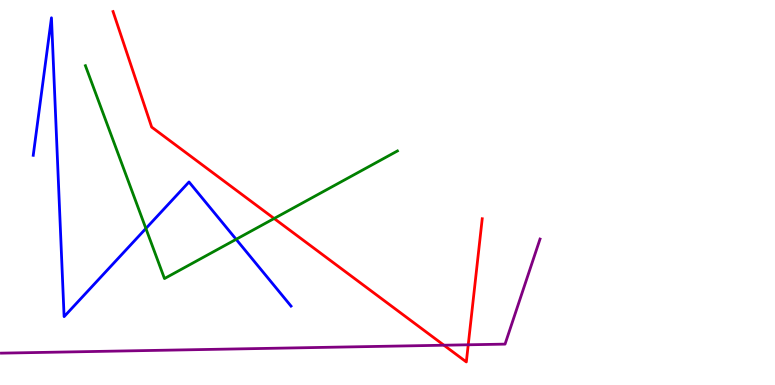[{'lines': ['blue', 'red'], 'intersections': []}, {'lines': ['green', 'red'], 'intersections': [{'x': 3.54, 'y': 4.32}]}, {'lines': ['purple', 'red'], 'intersections': [{'x': 5.73, 'y': 1.03}, {'x': 6.04, 'y': 1.04}]}, {'lines': ['blue', 'green'], 'intersections': [{'x': 1.88, 'y': 4.07}, {'x': 3.05, 'y': 3.78}]}, {'lines': ['blue', 'purple'], 'intersections': []}, {'lines': ['green', 'purple'], 'intersections': []}]